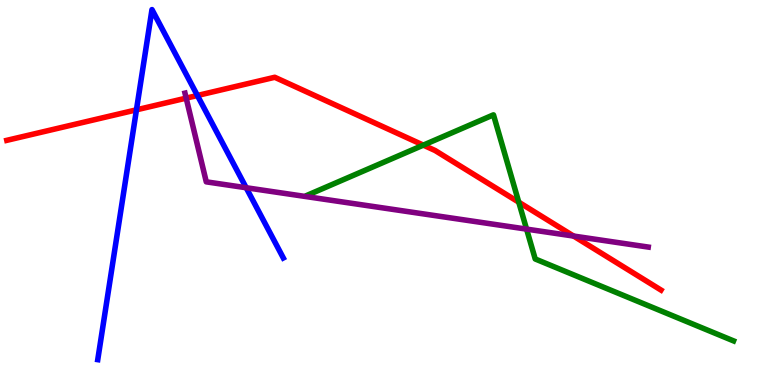[{'lines': ['blue', 'red'], 'intersections': [{'x': 1.76, 'y': 7.15}, {'x': 2.55, 'y': 7.52}]}, {'lines': ['green', 'red'], 'intersections': [{'x': 5.46, 'y': 6.23}, {'x': 6.69, 'y': 4.75}]}, {'lines': ['purple', 'red'], 'intersections': [{'x': 2.4, 'y': 7.45}, {'x': 7.4, 'y': 3.87}]}, {'lines': ['blue', 'green'], 'intersections': []}, {'lines': ['blue', 'purple'], 'intersections': [{'x': 3.18, 'y': 5.12}]}, {'lines': ['green', 'purple'], 'intersections': [{'x': 6.79, 'y': 4.05}]}]